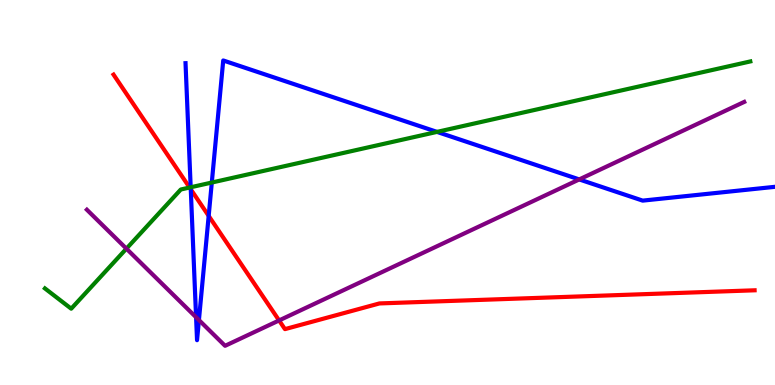[{'lines': ['blue', 'red'], 'intersections': [{'x': 2.46, 'y': 5.08}, {'x': 2.69, 'y': 4.39}]}, {'lines': ['green', 'red'], 'intersections': [{'x': 2.45, 'y': 5.13}]}, {'lines': ['purple', 'red'], 'intersections': [{'x': 3.6, 'y': 1.68}]}, {'lines': ['blue', 'green'], 'intersections': [{'x': 2.46, 'y': 5.14}, {'x': 2.73, 'y': 5.26}, {'x': 5.64, 'y': 6.57}]}, {'lines': ['blue', 'purple'], 'intersections': [{'x': 2.53, 'y': 1.76}, {'x': 2.57, 'y': 1.69}, {'x': 7.47, 'y': 5.34}]}, {'lines': ['green', 'purple'], 'intersections': [{'x': 1.63, 'y': 3.54}]}]